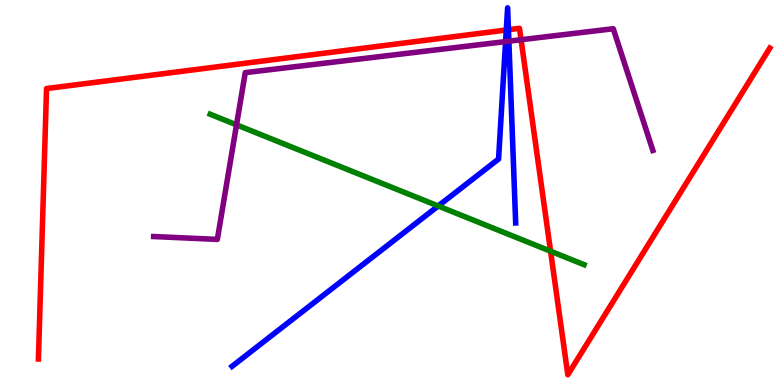[{'lines': ['blue', 'red'], 'intersections': [{'x': 6.53, 'y': 9.22}, {'x': 6.56, 'y': 9.23}]}, {'lines': ['green', 'red'], 'intersections': [{'x': 7.1, 'y': 3.47}]}, {'lines': ['purple', 'red'], 'intersections': [{'x': 6.72, 'y': 8.97}]}, {'lines': ['blue', 'green'], 'intersections': [{'x': 5.65, 'y': 4.65}]}, {'lines': ['blue', 'purple'], 'intersections': [{'x': 6.52, 'y': 8.92}, {'x': 6.57, 'y': 8.93}]}, {'lines': ['green', 'purple'], 'intersections': [{'x': 3.05, 'y': 6.76}]}]